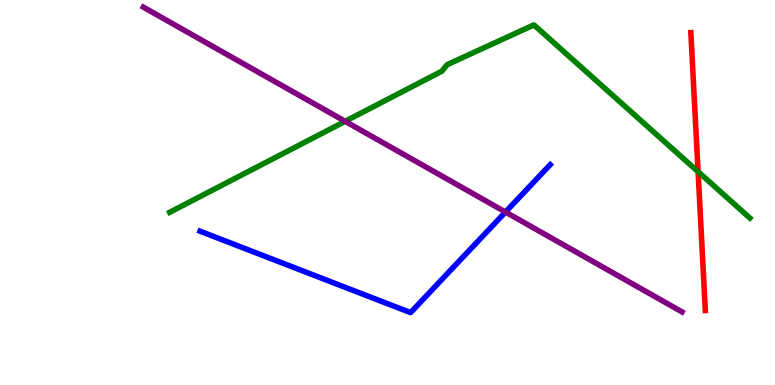[{'lines': ['blue', 'red'], 'intersections': []}, {'lines': ['green', 'red'], 'intersections': [{'x': 9.01, 'y': 5.54}]}, {'lines': ['purple', 'red'], 'intersections': []}, {'lines': ['blue', 'green'], 'intersections': []}, {'lines': ['blue', 'purple'], 'intersections': [{'x': 6.52, 'y': 4.49}]}, {'lines': ['green', 'purple'], 'intersections': [{'x': 4.45, 'y': 6.85}]}]